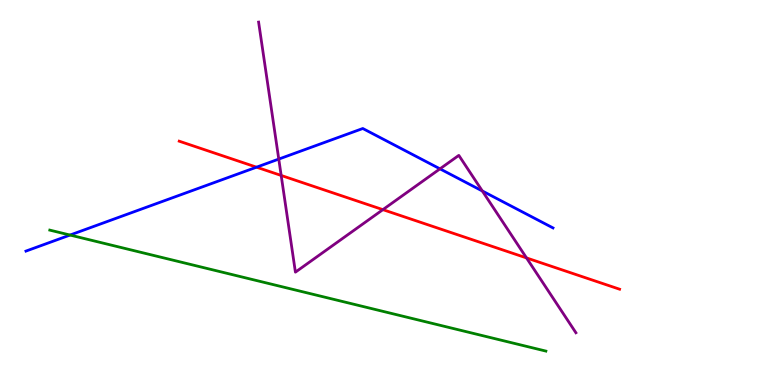[{'lines': ['blue', 'red'], 'intersections': [{'x': 3.31, 'y': 5.66}]}, {'lines': ['green', 'red'], 'intersections': []}, {'lines': ['purple', 'red'], 'intersections': [{'x': 3.63, 'y': 5.44}, {'x': 4.94, 'y': 4.55}, {'x': 6.79, 'y': 3.3}]}, {'lines': ['blue', 'green'], 'intersections': [{'x': 0.904, 'y': 3.89}]}, {'lines': ['blue', 'purple'], 'intersections': [{'x': 3.6, 'y': 5.87}, {'x': 5.68, 'y': 5.61}, {'x': 6.22, 'y': 5.04}]}, {'lines': ['green', 'purple'], 'intersections': []}]